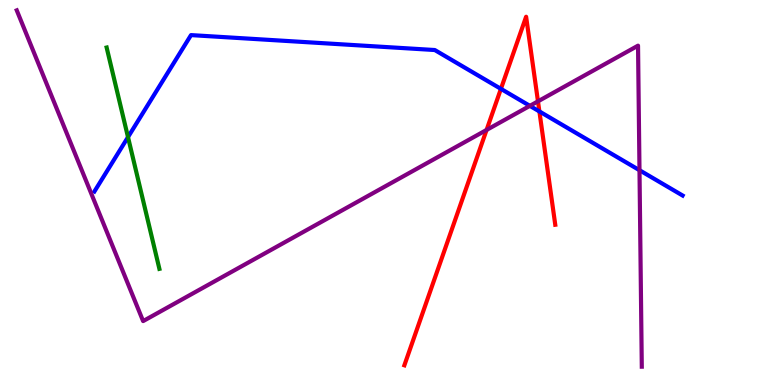[{'lines': ['blue', 'red'], 'intersections': [{'x': 6.46, 'y': 7.69}, {'x': 6.96, 'y': 7.11}]}, {'lines': ['green', 'red'], 'intersections': []}, {'lines': ['purple', 'red'], 'intersections': [{'x': 6.28, 'y': 6.62}, {'x': 6.94, 'y': 7.37}]}, {'lines': ['blue', 'green'], 'intersections': [{'x': 1.65, 'y': 6.44}]}, {'lines': ['blue', 'purple'], 'intersections': [{'x': 6.84, 'y': 7.25}, {'x': 8.25, 'y': 5.58}]}, {'lines': ['green', 'purple'], 'intersections': []}]